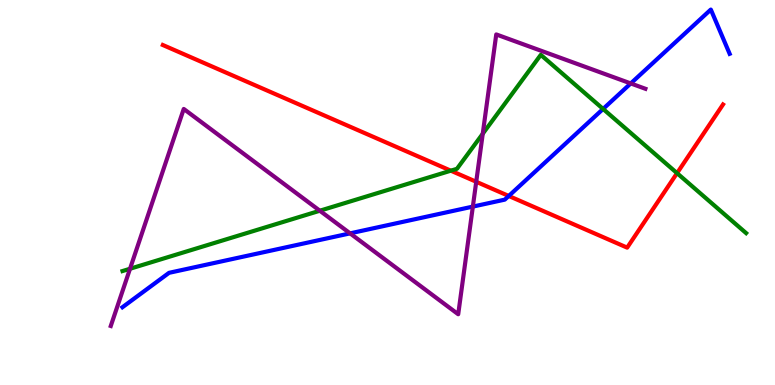[{'lines': ['blue', 'red'], 'intersections': [{'x': 6.56, 'y': 4.91}]}, {'lines': ['green', 'red'], 'intersections': [{'x': 5.82, 'y': 5.57}, {'x': 8.74, 'y': 5.5}]}, {'lines': ['purple', 'red'], 'intersections': [{'x': 6.14, 'y': 5.28}]}, {'lines': ['blue', 'green'], 'intersections': [{'x': 7.78, 'y': 7.17}]}, {'lines': ['blue', 'purple'], 'intersections': [{'x': 4.52, 'y': 3.94}, {'x': 6.1, 'y': 4.63}, {'x': 8.14, 'y': 7.83}]}, {'lines': ['green', 'purple'], 'intersections': [{'x': 1.68, 'y': 3.02}, {'x': 4.13, 'y': 4.53}, {'x': 6.23, 'y': 6.53}]}]